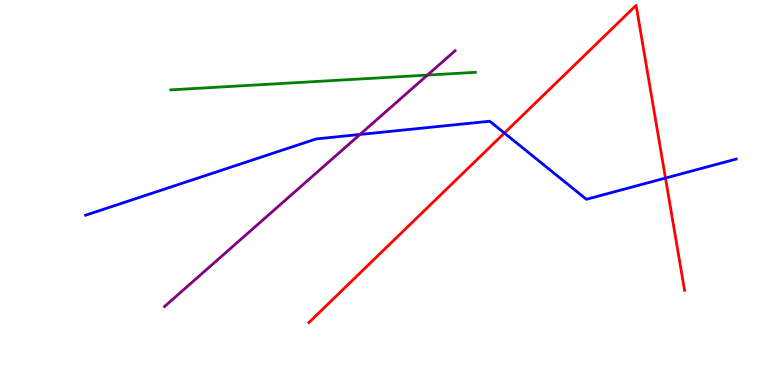[{'lines': ['blue', 'red'], 'intersections': [{'x': 6.51, 'y': 6.54}, {'x': 8.59, 'y': 5.37}]}, {'lines': ['green', 'red'], 'intersections': []}, {'lines': ['purple', 'red'], 'intersections': []}, {'lines': ['blue', 'green'], 'intersections': []}, {'lines': ['blue', 'purple'], 'intersections': [{'x': 4.64, 'y': 6.51}]}, {'lines': ['green', 'purple'], 'intersections': [{'x': 5.52, 'y': 8.05}]}]